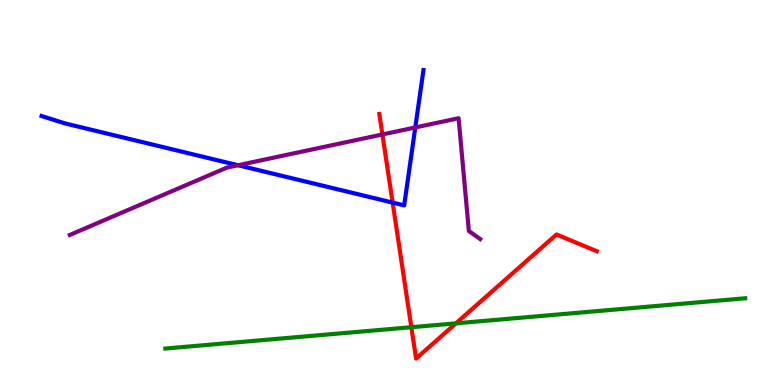[{'lines': ['blue', 'red'], 'intersections': [{'x': 5.07, 'y': 4.74}]}, {'lines': ['green', 'red'], 'intersections': [{'x': 5.31, 'y': 1.5}, {'x': 5.88, 'y': 1.6}]}, {'lines': ['purple', 'red'], 'intersections': [{'x': 4.93, 'y': 6.51}]}, {'lines': ['blue', 'green'], 'intersections': []}, {'lines': ['blue', 'purple'], 'intersections': [{'x': 3.07, 'y': 5.71}, {'x': 5.36, 'y': 6.69}]}, {'lines': ['green', 'purple'], 'intersections': []}]